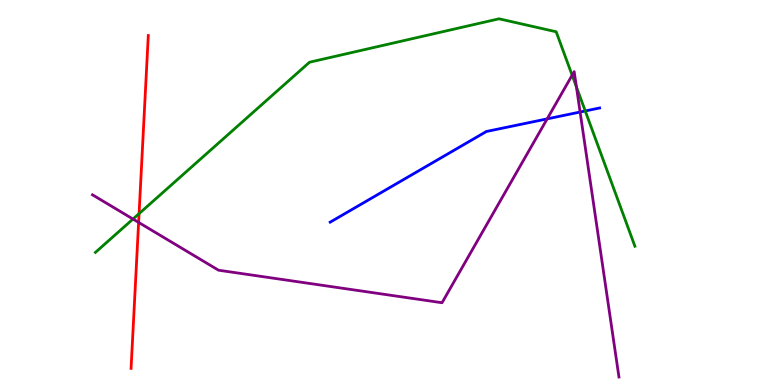[{'lines': ['blue', 'red'], 'intersections': []}, {'lines': ['green', 'red'], 'intersections': [{'x': 1.79, 'y': 4.45}]}, {'lines': ['purple', 'red'], 'intersections': [{'x': 1.79, 'y': 4.22}]}, {'lines': ['blue', 'green'], 'intersections': [{'x': 7.55, 'y': 7.12}]}, {'lines': ['blue', 'purple'], 'intersections': [{'x': 7.06, 'y': 6.91}, {'x': 7.49, 'y': 7.09}]}, {'lines': ['green', 'purple'], 'intersections': [{'x': 1.72, 'y': 4.31}, {'x': 7.38, 'y': 8.05}, {'x': 7.44, 'y': 7.74}]}]